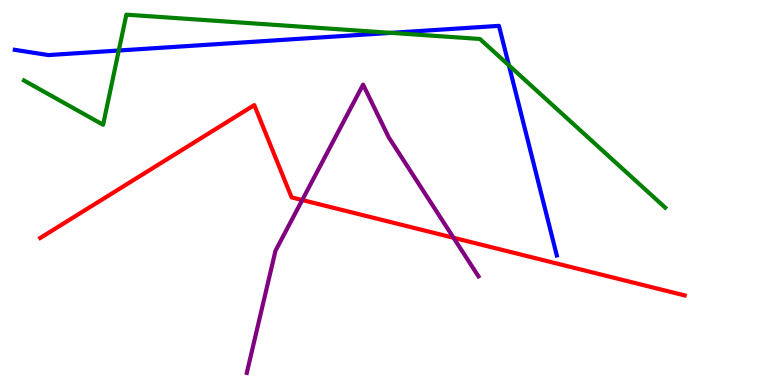[{'lines': ['blue', 'red'], 'intersections': []}, {'lines': ['green', 'red'], 'intersections': []}, {'lines': ['purple', 'red'], 'intersections': [{'x': 3.9, 'y': 4.8}, {'x': 5.85, 'y': 3.82}]}, {'lines': ['blue', 'green'], 'intersections': [{'x': 1.53, 'y': 8.69}, {'x': 5.05, 'y': 9.15}, {'x': 6.57, 'y': 8.3}]}, {'lines': ['blue', 'purple'], 'intersections': []}, {'lines': ['green', 'purple'], 'intersections': []}]